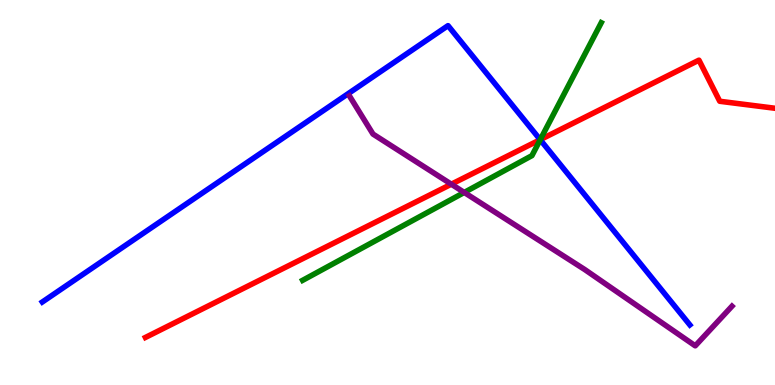[{'lines': ['blue', 'red'], 'intersections': [{'x': 6.97, 'y': 6.37}]}, {'lines': ['green', 'red'], 'intersections': [{'x': 6.97, 'y': 6.37}]}, {'lines': ['purple', 'red'], 'intersections': [{'x': 5.82, 'y': 5.22}]}, {'lines': ['blue', 'green'], 'intersections': [{'x': 6.97, 'y': 6.37}]}, {'lines': ['blue', 'purple'], 'intersections': []}, {'lines': ['green', 'purple'], 'intersections': [{'x': 5.99, 'y': 5.0}]}]